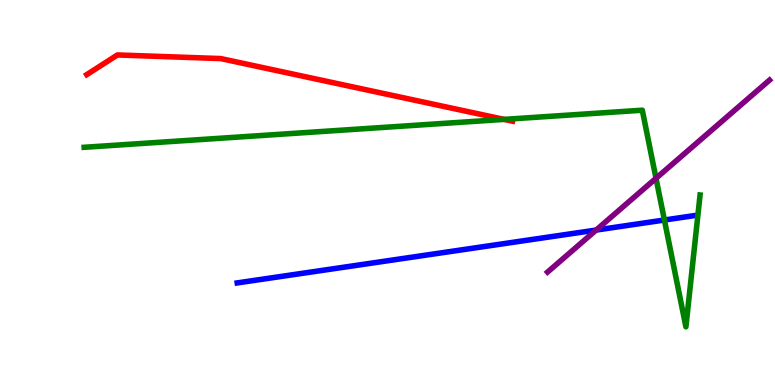[{'lines': ['blue', 'red'], 'intersections': []}, {'lines': ['green', 'red'], 'intersections': [{'x': 6.5, 'y': 6.9}]}, {'lines': ['purple', 'red'], 'intersections': []}, {'lines': ['blue', 'green'], 'intersections': [{'x': 8.57, 'y': 4.29}]}, {'lines': ['blue', 'purple'], 'intersections': [{'x': 7.69, 'y': 4.02}]}, {'lines': ['green', 'purple'], 'intersections': [{'x': 8.46, 'y': 5.37}]}]